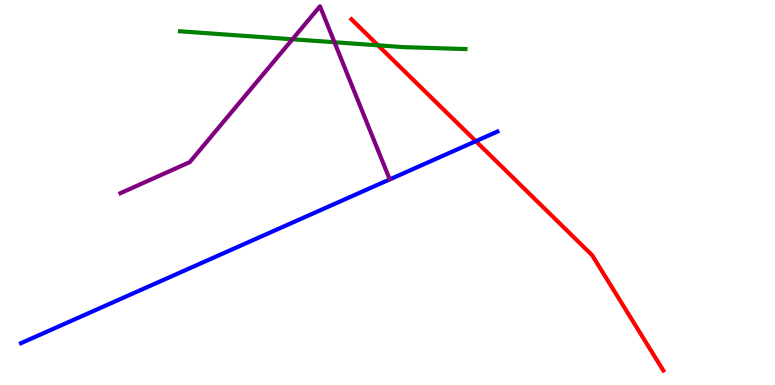[{'lines': ['blue', 'red'], 'intersections': [{'x': 6.14, 'y': 6.33}]}, {'lines': ['green', 'red'], 'intersections': [{'x': 4.88, 'y': 8.82}]}, {'lines': ['purple', 'red'], 'intersections': []}, {'lines': ['blue', 'green'], 'intersections': []}, {'lines': ['blue', 'purple'], 'intersections': []}, {'lines': ['green', 'purple'], 'intersections': [{'x': 3.77, 'y': 8.98}, {'x': 4.32, 'y': 8.9}]}]